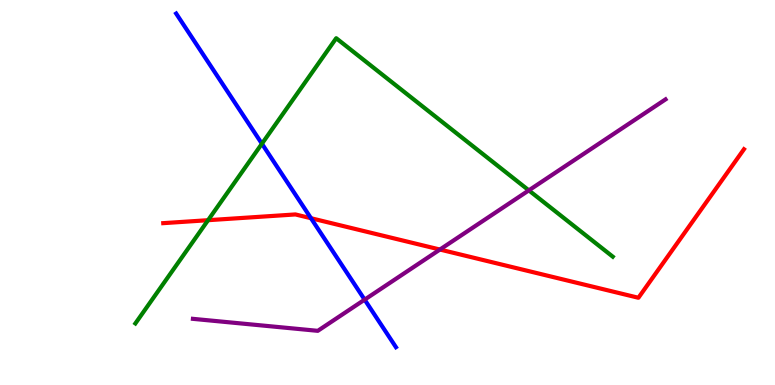[{'lines': ['blue', 'red'], 'intersections': [{'x': 4.01, 'y': 4.33}]}, {'lines': ['green', 'red'], 'intersections': [{'x': 2.68, 'y': 4.28}]}, {'lines': ['purple', 'red'], 'intersections': [{'x': 5.68, 'y': 3.52}]}, {'lines': ['blue', 'green'], 'intersections': [{'x': 3.38, 'y': 6.27}]}, {'lines': ['blue', 'purple'], 'intersections': [{'x': 4.7, 'y': 2.22}]}, {'lines': ['green', 'purple'], 'intersections': [{'x': 6.82, 'y': 5.06}]}]